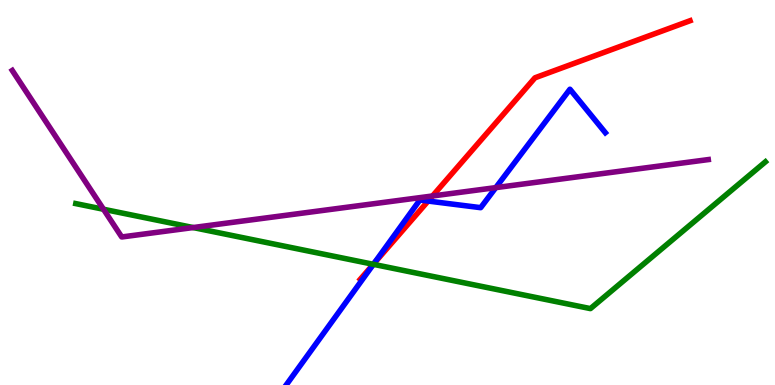[{'lines': ['blue', 'red'], 'intersections': [{'x': 4.83, 'y': 3.16}, {'x': 5.52, 'y': 4.78}]}, {'lines': ['green', 'red'], 'intersections': [{'x': 4.82, 'y': 3.14}]}, {'lines': ['purple', 'red'], 'intersections': [{'x': 5.58, 'y': 4.91}]}, {'lines': ['blue', 'green'], 'intersections': [{'x': 4.82, 'y': 3.13}]}, {'lines': ['blue', 'purple'], 'intersections': [{'x': 6.4, 'y': 5.13}]}, {'lines': ['green', 'purple'], 'intersections': [{'x': 1.34, 'y': 4.56}, {'x': 2.49, 'y': 4.09}]}]